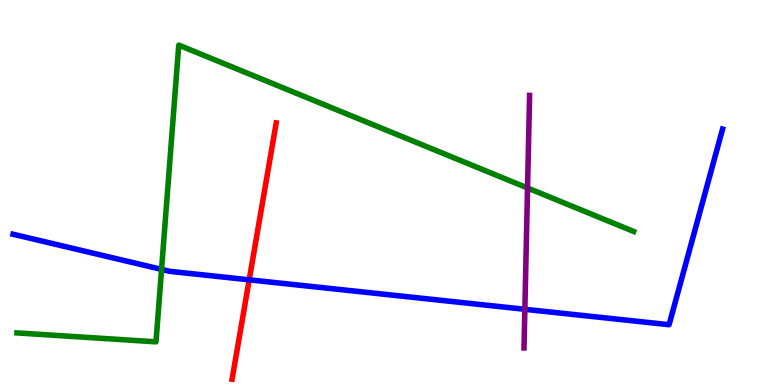[{'lines': ['blue', 'red'], 'intersections': [{'x': 3.22, 'y': 2.73}]}, {'lines': ['green', 'red'], 'intersections': []}, {'lines': ['purple', 'red'], 'intersections': []}, {'lines': ['blue', 'green'], 'intersections': [{'x': 2.08, 'y': 3.0}]}, {'lines': ['blue', 'purple'], 'intersections': [{'x': 6.77, 'y': 1.97}]}, {'lines': ['green', 'purple'], 'intersections': [{'x': 6.81, 'y': 5.12}]}]